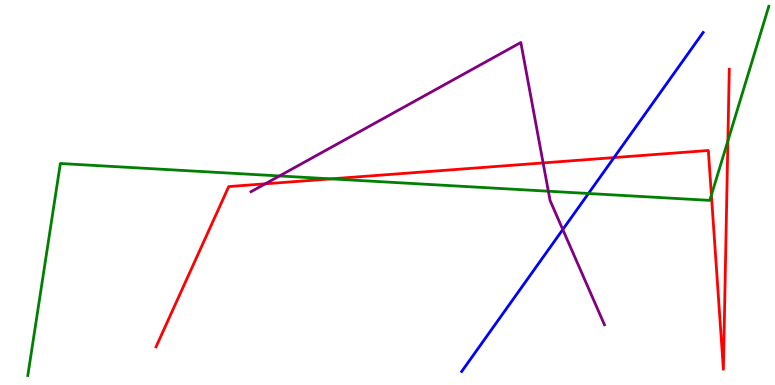[{'lines': ['blue', 'red'], 'intersections': [{'x': 7.92, 'y': 5.91}]}, {'lines': ['green', 'red'], 'intersections': [{'x': 4.27, 'y': 5.35}, {'x': 9.18, 'y': 4.93}, {'x': 9.39, 'y': 6.34}]}, {'lines': ['purple', 'red'], 'intersections': [{'x': 3.42, 'y': 5.23}, {'x': 7.01, 'y': 5.77}]}, {'lines': ['blue', 'green'], 'intersections': [{'x': 7.59, 'y': 4.97}]}, {'lines': ['blue', 'purple'], 'intersections': [{'x': 7.26, 'y': 4.04}]}, {'lines': ['green', 'purple'], 'intersections': [{'x': 3.61, 'y': 5.43}, {'x': 7.08, 'y': 5.03}]}]